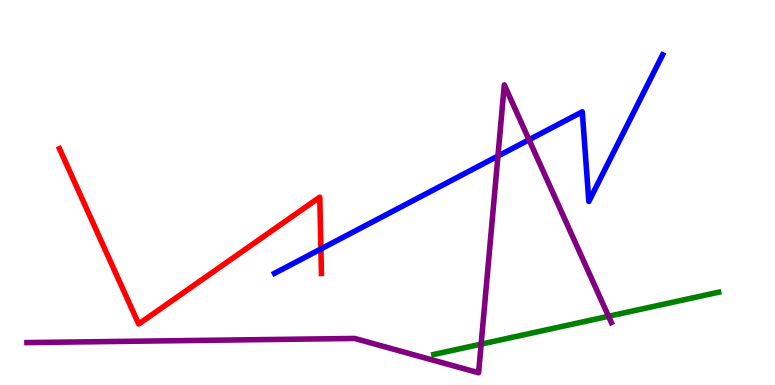[{'lines': ['blue', 'red'], 'intersections': [{'x': 4.14, 'y': 3.53}]}, {'lines': ['green', 'red'], 'intersections': []}, {'lines': ['purple', 'red'], 'intersections': []}, {'lines': ['blue', 'green'], 'intersections': []}, {'lines': ['blue', 'purple'], 'intersections': [{'x': 6.42, 'y': 5.95}, {'x': 6.83, 'y': 6.37}]}, {'lines': ['green', 'purple'], 'intersections': [{'x': 6.21, 'y': 1.06}, {'x': 7.85, 'y': 1.78}]}]